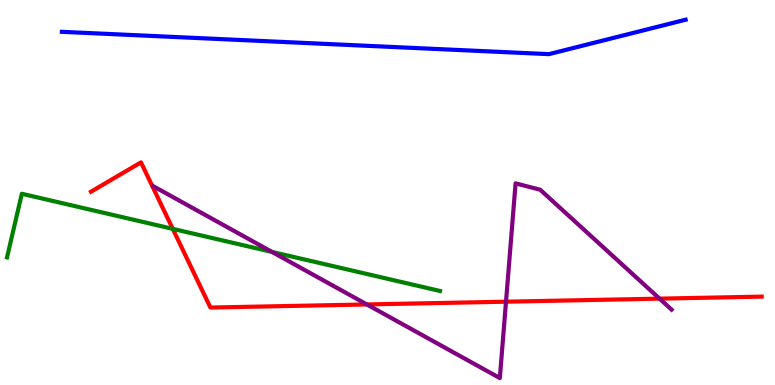[{'lines': ['blue', 'red'], 'intersections': []}, {'lines': ['green', 'red'], 'intersections': [{'x': 2.23, 'y': 4.06}]}, {'lines': ['purple', 'red'], 'intersections': [{'x': 4.73, 'y': 2.09}, {'x': 6.53, 'y': 2.16}, {'x': 8.51, 'y': 2.24}]}, {'lines': ['blue', 'green'], 'intersections': []}, {'lines': ['blue', 'purple'], 'intersections': []}, {'lines': ['green', 'purple'], 'intersections': [{'x': 3.51, 'y': 3.46}]}]